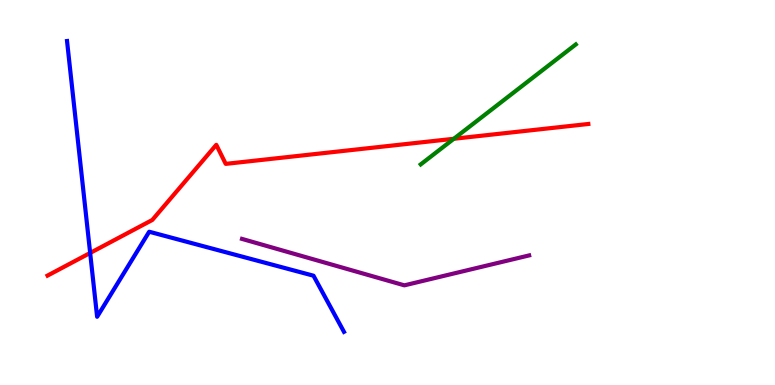[{'lines': ['blue', 'red'], 'intersections': [{'x': 1.16, 'y': 3.43}]}, {'lines': ['green', 'red'], 'intersections': [{'x': 5.86, 'y': 6.4}]}, {'lines': ['purple', 'red'], 'intersections': []}, {'lines': ['blue', 'green'], 'intersections': []}, {'lines': ['blue', 'purple'], 'intersections': []}, {'lines': ['green', 'purple'], 'intersections': []}]